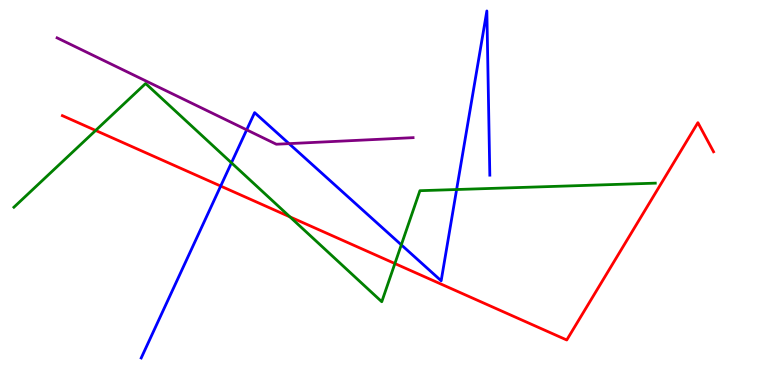[{'lines': ['blue', 'red'], 'intersections': [{'x': 2.85, 'y': 5.17}]}, {'lines': ['green', 'red'], 'intersections': [{'x': 1.23, 'y': 6.61}, {'x': 3.74, 'y': 4.37}, {'x': 5.1, 'y': 3.15}]}, {'lines': ['purple', 'red'], 'intersections': []}, {'lines': ['blue', 'green'], 'intersections': [{'x': 2.99, 'y': 5.77}, {'x': 5.18, 'y': 3.64}, {'x': 5.89, 'y': 5.08}]}, {'lines': ['blue', 'purple'], 'intersections': [{'x': 3.18, 'y': 6.63}, {'x': 3.73, 'y': 6.27}]}, {'lines': ['green', 'purple'], 'intersections': []}]